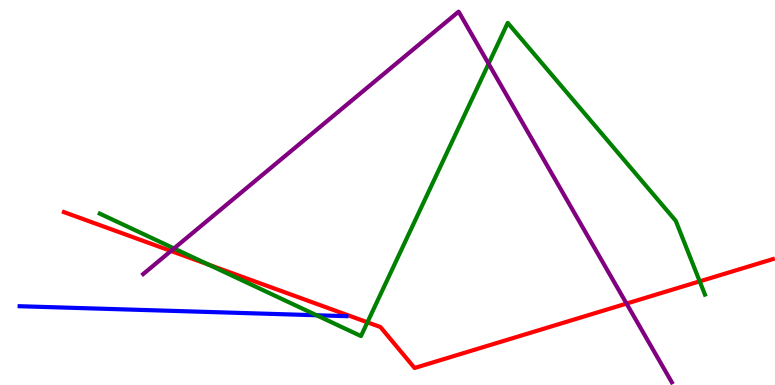[{'lines': ['blue', 'red'], 'intersections': []}, {'lines': ['green', 'red'], 'intersections': [{'x': 2.69, 'y': 3.13}, {'x': 4.74, 'y': 1.63}, {'x': 9.03, 'y': 2.69}]}, {'lines': ['purple', 'red'], 'intersections': [{'x': 2.21, 'y': 3.48}, {'x': 8.08, 'y': 2.11}]}, {'lines': ['blue', 'green'], 'intersections': [{'x': 4.09, 'y': 1.81}]}, {'lines': ['blue', 'purple'], 'intersections': []}, {'lines': ['green', 'purple'], 'intersections': [{'x': 2.25, 'y': 3.55}, {'x': 6.3, 'y': 8.34}]}]